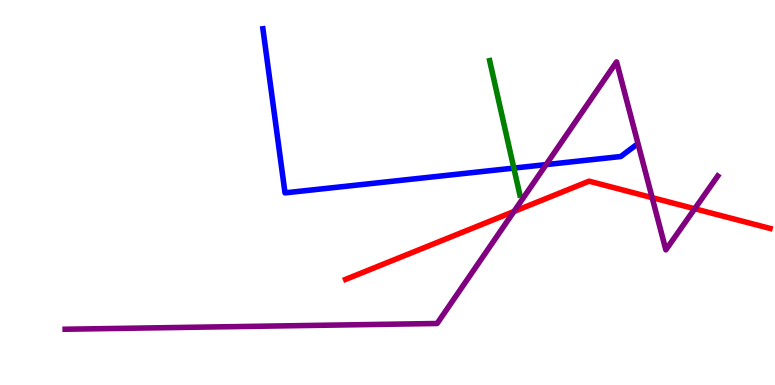[{'lines': ['blue', 'red'], 'intersections': []}, {'lines': ['green', 'red'], 'intersections': []}, {'lines': ['purple', 'red'], 'intersections': [{'x': 6.63, 'y': 4.51}, {'x': 8.41, 'y': 4.87}, {'x': 8.96, 'y': 4.58}]}, {'lines': ['blue', 'green'], 'intersections': [{'x': 6.63, 'y': 5.63}]}, {'lines': ['blue', 'purple'], 'intersections': [{'x': 7.05, 'y': 5.72}]}, {'lines': ['green', 'purple'], 'intersections': []}]